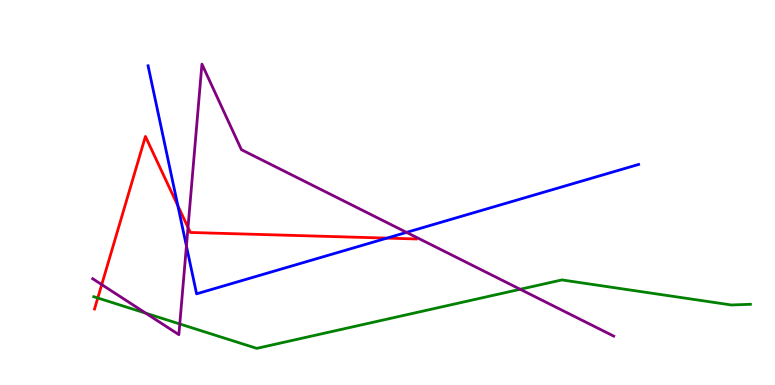[{'lines': ['blue', 'red'], 'intersections': [{'x': 2.29, 'y': 4.66}, {'x': 4.99, 'y': 3.82}]}, {'lines': ['green', 'red'], 'intersections': [{'x': 1.26, 'y': 2.26}]}, {'lines': ['purple', 'red'], 'intersections': [{'x': 1.31, 'y': 2.61}, {'x': 2.43, 'y': 4.09}]}, {'lines': ['blue', 'green'], 'intersections': []}, {'lines': ['blue', 'purple'], 'intersections': [{'x': 2.41, 'y': 3.61}, {'x': 5.25, 'y': 3.96}]}, {'lines': ['green', 'purple'], 'intersections': [{'x': 1.88, 'y': 1.86}, {'x': 2.32, 'y': 1.59}, {'x': 6.71, 'y': 2.49}]}]